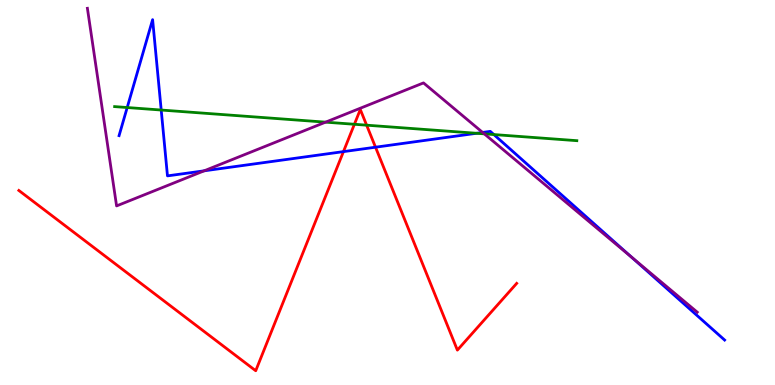[{'lines': ['blue', 'red'], 'intersections': [{'x': 4.43, 'y': 6.06}, {'x': 4.85, 'y': 6.18}]}, {'lines': ['green', 'red'], 'intersections': [{'x': 4.57, 'y': 6.77}, {'x': 4.73, 'y': 6.75}]}, {'lines': ['purple', 'red'], 'intersections': []}, {'lines': ['blue', 'green'], 'intersections': [{'x': 1.64, 'y': 7.21}, {'x': 2.08, 'y': 7.14}, {'x': 6.15, 'y': 6.54}, {'x': 6.37, 'y': 6.5}]}, {'lines': ['blue', 'purple'], 'intersections': [{'x': 2.63, 'y': 5.56}, {'x': 6.23, 'y': 6.56}, {'x': 8.15, 'y': 3.33}]}, {'lines': ['green', 'purple'], 'intersections': [{'x': 4.2, 'y': 6.83}, {'x': 6.25, 'y': 6.52}]}]